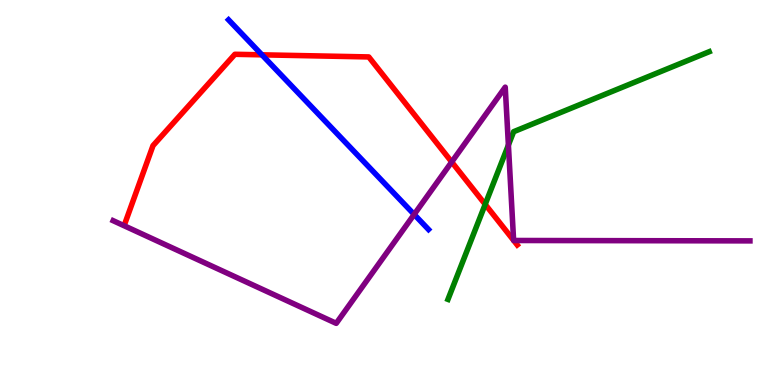[{'lines': ['blue', 'red'], 'intersections': [{'x': 3.38, 'y': 8.58}]}, {'lines': ['green', 'red'], 'intersections': [{'x': 6.26, 'y': 4.69}]}, {'lines': ['purple', 'red'], 'intersections': [{'x': 5.83, 'y': 5.79}, {'x': 6.63, 'y': 3.76}, {'x': 6.63, 'y': 3.75}]}, {'lines': ['blue', 'green'], 'intersections': []}, {'lines': ['blue', 'purple'], 'intersections': [{'x': 5.34, 'y': 4.43}]}, {'lines': ['green', 'purple'], 'intersections': [{'x': 6.56, 'y': 6.23}]}]